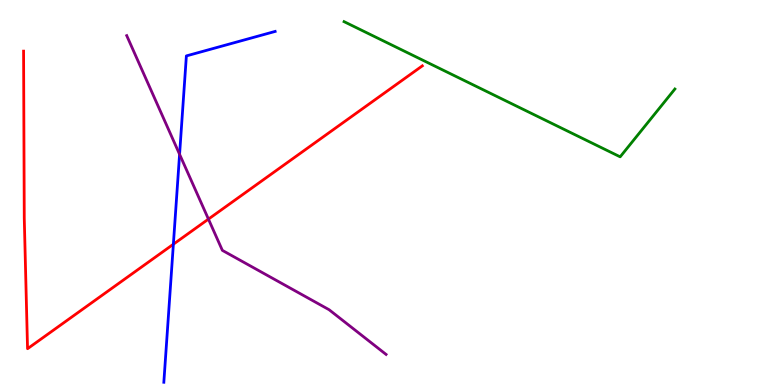[{'lines': ['blue', 'red'], 'intersections': [{'x': 2.24, 'y': 3.66}]}, {'lines': ['green', 'red'], 'intersections': []}, {'lines': ['purple', 'red'], 'intersections': [{'x': 2.69, 'y': 4.31}]}, {'lines': ['blue', 'green'], 'intersections': []}, {'lines': ['blue', 'purple'], 'intersections': [{'x': 2.32, 'y': 5.99}]}, {'lines': ['green', 'purple'], 'intersections': []}]